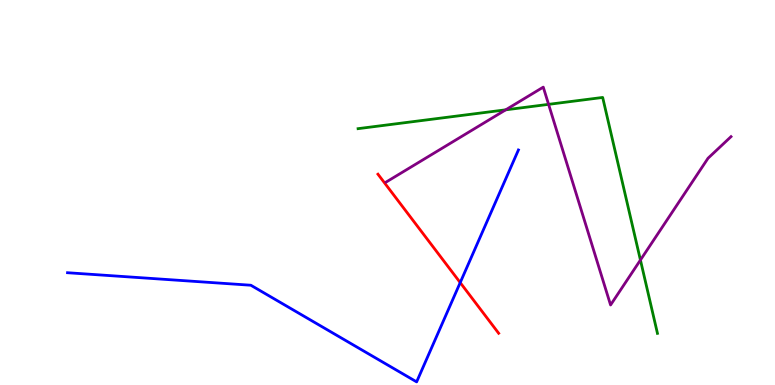[{'lines': ['blue', 'red'], 'intersections': [{'x': 5.94, 'y': 2.66}]}, {'lines': ['green', 'red'], 'intersections': []}, {'lines': ['purple', 'red'], 'intersections': []}, {'lines': ['blue', 'green'], 'intersections': []}, {'lines': ['blue', 'purple'], 'intersections': []}, {'lines': ['green', 'purple'], 'intersections': [{'x': 6.53, 'y': 7.15}, {'x': 7.08, 'y': 7.29}, {'x': 8.26, 'y': 3.25}]}]